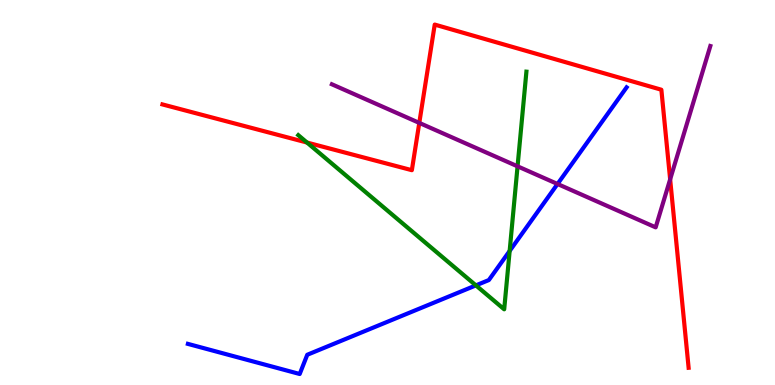[{'lines': ['blue', 'red'], 'intersections': []}, {'lines': ['green', 'red'], 'intersections': [{'x': 3.96, 'y': 6.3}]}, {'lines': ['purple', 'red'], 'intersections': [{'x': 5.41, 'y': 6.81}, {'x': 8.65, 'y': 5.34}]}, {'lines': ['blue', 'green'], 'intersections': [{'x': 6.14, 'y': 2.59}, {'x': 6.58, 'y': 3.48}]}, {'lines': ['blue', 'purple'], 'intersections': [{'x': 7.19, 'y': 5.22}]}, {'lines': ['green', 'purple'], 'intersections': [{'x': 6.68, 'y': 5.68}]}]